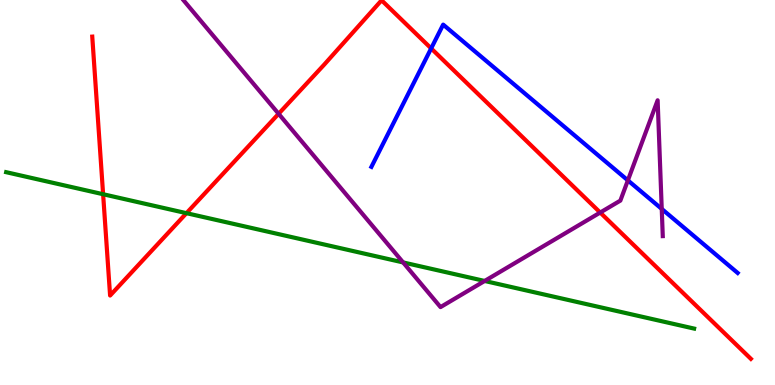[{'lines': ['blue', 'red'], 'intersections': [{'x': 5.56, 'y': 8.74}]}, {'lines': ['green', 'red'], 'intersections': [{'x': 1.33, 'y': 4.96}, {'x': 2.41, 'y': 4.46}]}, {'lines': ['purple', 'red'], 'intersections': [{'x': 3.59, 'y': 7.04}, {'x': 7.74, 'y': 4.48}]}, {'lines': ['blue', 'green'], 'intersections': []}, {'lines': ['blue', 'purple'], 'intersections': [{'x': 8.1, 'y': 5.32}, {'x': 8.54, 'y': 4.57}]}, {'lines': ['green', 'purple'], 'intersections': [{'x': 5.2, 'y': 3.18}, {'x': 6.25, 'y': 2.7}]}]